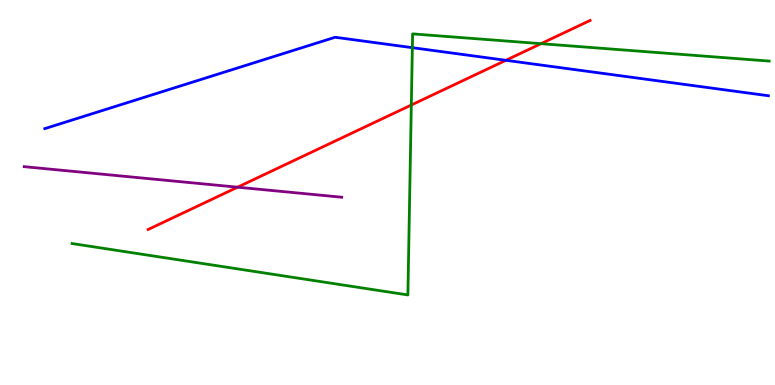[{'lines': ['blue', 'red'], 'intersections': [{'x': 6.53, 'y': 8.43}]}, {'lines': ['green', 'red'], 'intersections': [{'x': 5.31, 'y': 7.27}, {'x': 6.98, 'y': 8.87}]}, {'lines': ['purple', 'red'], 'intersections': [{'x': 3.07, 'y': 5.14}]}, {'lines': ['blue', 'green'], 'intersections': [{'x': 5.32, 'y': 8.76}]}, {'lines': ['blue', 'purple'], 'intersections': []}, {'lines': ['green', 'purple'], 'intersections': []}]